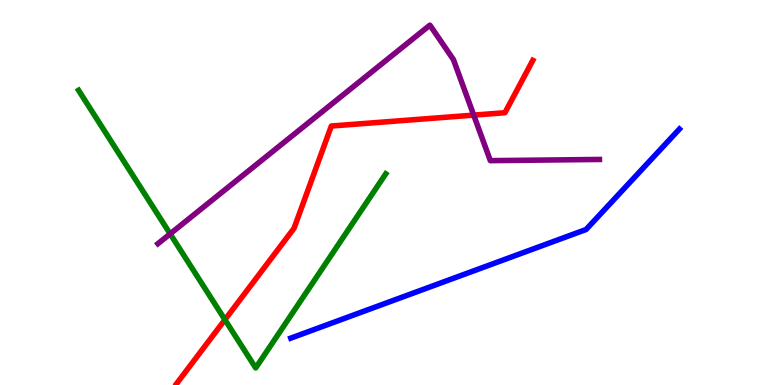[{'lines': ['blue', 'red'], 'intersections': []}, {'lines': ['green', 'red'], 'intersections': [{'x': 2.9, 'y': 1.7}]}, {'lines': ['purple', 'red'], 'intersections': [{'x': 6.11, 'y': 7.01}]}, {'lines': ['blue', 'green'], 'intersections': []}, {'lines': ['blue', 'purple'], 'intersections': []}, {'lines': ['green', 'purple'], 'intersections': [{'x': 2.2, 'y': 3.93}]}]